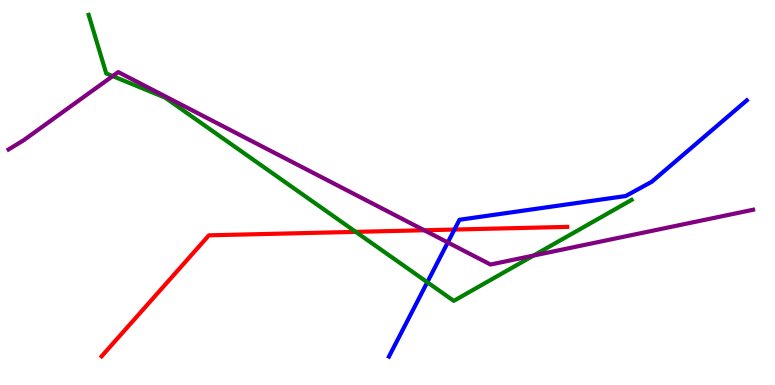[{'lines': ['blue', 'red'], 'intersections': [{'x': 5.86, 'y': 4.04}]}, {'lines': ['green', 'red'], 'intersections': [{'x': 4.59, 'y': 3.98}]}, {'lines': ['purple', 'red'], 'intersections': [{'x': 5.47, 'y': 4.02}]}, {'lines': ['blue', 'green'], 'intersections': [{'x': 5.51, 'y': 2.67}]}, {'lines': ['blue', 'purple'], 'intersections': [{'x': 5.78, 'y': 3.7}]}, {'lines': ['green', 'purple'], 'intersections': [{'x': 1.45, 'y': 8.02}, {'x': 6.88, 'y': 3.36}]}]